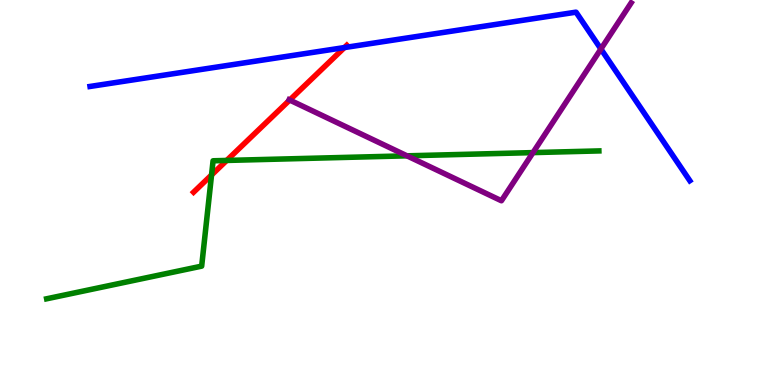[{'lines': ['blue', 'red'], 'intersections': [{'x': 4.44, 'y': 8.76}]}, {'lines': ['green', 'red'], 'intersections': [{'x': 2.73, 'y': 5.46}, {'x': 2.93, 'y': 5.83}]}, {'lines': ['purple', 'red'], 'intersections': [{'x': 3.74, 'y': 7.4}]}, {'lines': ['blue', 'green'], 'intersections': []}, {'lines': ['blue', 'purple'], 'intersections': [{'x': 7.75, 'y': 8.73}]}, {'lines': ['green', 'purple'], 'intersections': [{'x': 5.25, 'y': 5.95}, {'x': 6.88, 'y': 6.04}]}]